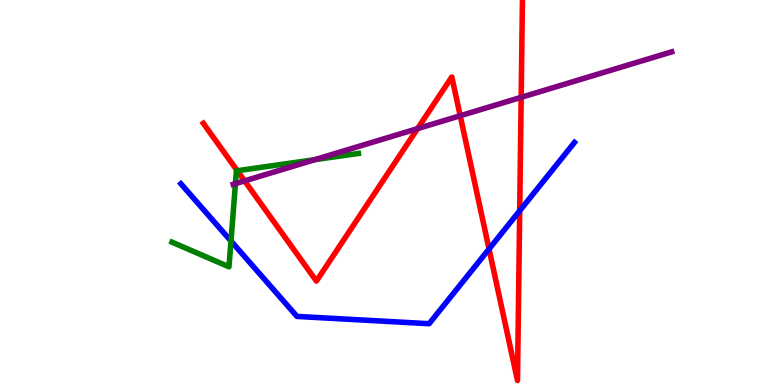[{'lines': ['blue', 'red'], 'intersections': [{'x': 6.31, 'y': 3.53}, {'x': 6.71, 'y': 4.53}]}, {'lines': ['green', 'red'], 'intersections': [{'x': 3.06, 'y': 5.57}]}, {'lines': ['purple', 'red'], 'intersections': [{'x': 3.16, 'y': 5.3}, {'x': 5.39, 'y': 6.66}, {'x': 5.94, 'y': 6.99}, {'x': 6.72, 'y': 7.47}]}, {'lines': ['blue', 'green'], 'intersections': [{'x': 2.98, 'y': 3.74}]}, {'lines': ['blue', 'purple'], 'intersections': []}, {'lines': ['green', 'purple'], 'intersections': [{'x': 3.04, 'y': 5.23}, {'x': 4.06, 'y': 5.85}]}]